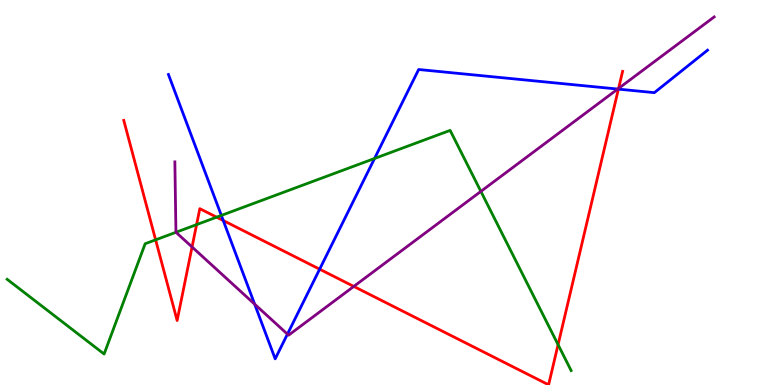[{'lines': ['blue', 'red'], 'intersections': [{'x': 2.88, 'y': 4.27}, {'x': 4.12, 'y': 3.01}, {'x': 7.98, 'y': 7.69}]}, {'lines': ['green', 'red'], 'intersections': [{'x': 2.01, 'y': 3.77}, {'x': 2.54, 'y': 4.17}, {'x': 2.8, 'y': 4.36}, {'x': 7.2, 'y': 1.05}]}, {'lines': ['purple', 'red'], 'intersections': [{'x': 2.48, 'y': 3.59}, {'x': 4.56, 'y': 2.56}, {'x': 7.98, 'y': 7.7}]}, {'lines': ['blue', 'green'], 'intersections': [{'x': 2.86, 'y': 4.4}, {'x': 4.83, 'y': 5.88}]}, {'lines': ['blue', 'purple'], 'intersections': [{'x': 3.29, 'y': 2.1}, {'x': 3.71, 'y': 1.32}, {'x': 7.97, 'y': 7.69}]}, {'lines': ['green', 'purple'], 'intersections': [{'x': 2.27, 'y': 3.97}, {'x': 6.2, 'y': 5.03}]}]